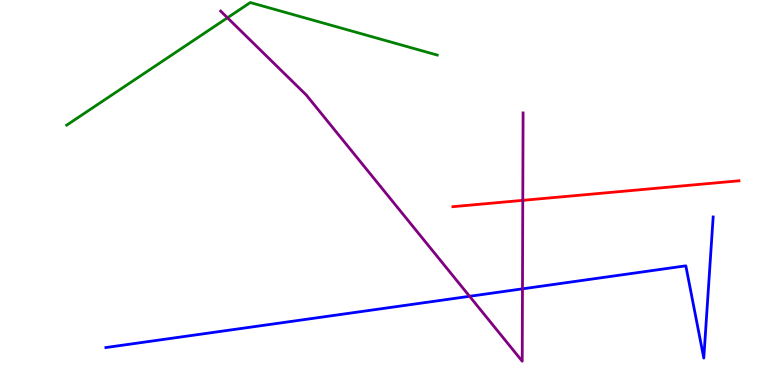[{'lines': ['blue', 'red'], 'intersections': []}, {'lines': ['green', 'red'], 'intersections': []}, {'lines': ['purple', 'red'], 'intersections': [{'x': 6.75, 'y': 4.8}]}, {'lines': ['blue', 'green'], 'intersections': []}, {'lines': ['blue', 'purple'], 'intersections': [{'x': 6.06, 'y': 2.3}, {'x': 6.74, 'y': 2.5}]}, {'lines': ['green', 'purple'], 'intersections': [{'x': 2.94, 'y': 9.54}]}]